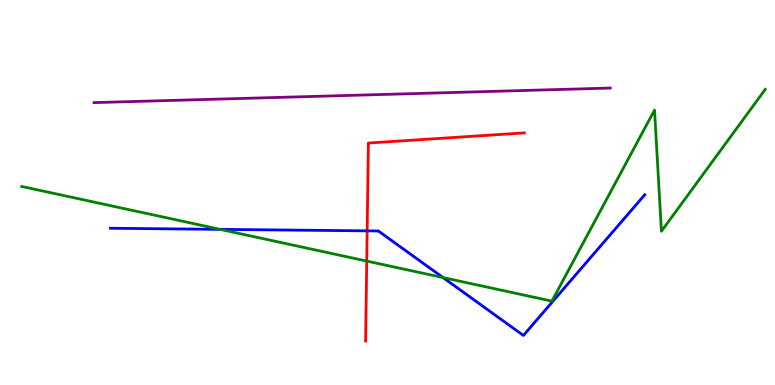[{'lines': ['blue', 'red'], 'intersections': [{'x': 4.74, 'y': 4.0}]}, {'lines': ['green', 'red'], 'intersections': [{'x': 4.73, 'y': 3.22}]}, {'lines': ['purple', 'red'], 'intersections': []}, {'lines': ['blue', 'green'], 'intersections': [{'x': 2.84, 'y': 4.04}, {'x': 5.72, 'y': 2.79}]}, {'lines': ['blue', 'purple'], 'intersections': []}, {'lines': ['green', 'purple'], 'intersections': []}]